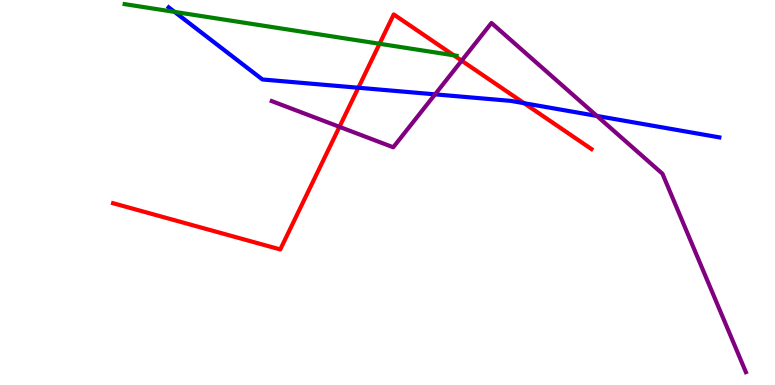[{'lines': ['blue', 'red'], 'intersections': [{'x': 4.62, 'y': 7.72}, {'x': 6.76, 'y': 7.32}]}, {'lines': ['green', 'red'], 'intersections': [{'x': 4.9, 'y': 8.86}, {'x': 5.86, 'y': 8.56}]}, {'lines': ['purple', 'red'], 'intersections': [{'x': 4.38, 'y': 6.71}, {'x': 5.96, 'y': 8.42}]}, {'lines': ['blue', 'green'], 'intersections': [{'x': 2.25, 'y': 9.69}]}, {'lines': ['blue', 'purple'], 'intersections': [{'x': 5.61, 'y': 7.55}, {'x': 7.7, 'y': 6.99}]}, {'lines': ['green', 'purple'], 'intersections': []}]